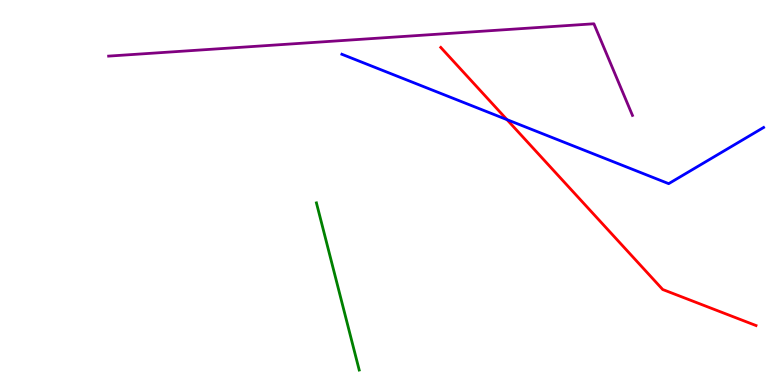[{'lines': ['blue', 'red'], 'intersections': [{'x': 6.54, 'y': 6.89}]}, {'lines': ['green', 'red'], 'intersections': []}, {'lines': ['purple', 'red'], 'intersections': []}, {'lines': ['blue', 'green'], 'intersections': []}, {'lines': ['blue', 'purple'], 'intersections': []}, {'lines': ['green', 'purple'], 'intersections': []}]